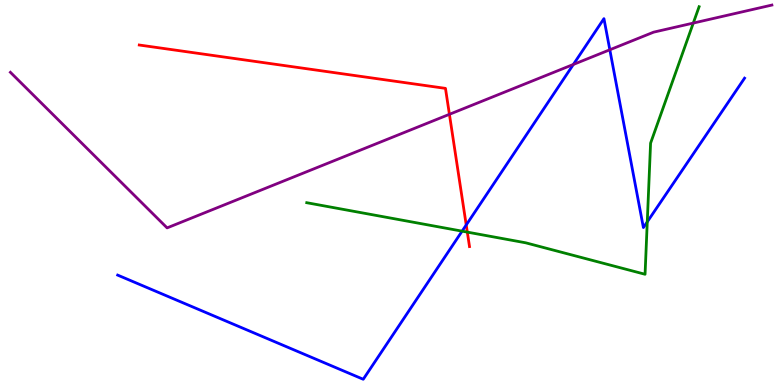[{'lines': ['blue', 'red'], 'intersections': [{'x': 6.02, 'y': 4.16}]}, {'lines': ['green', 'red'], 'intersections': [{'x': 6.03, 'y': 3.97}]}, {'lines': ['purple', 'red'], 'intersections': [{'x': 5.8, 'y': 7.03}]}, {'lines': ['blue', 'green'], 'intersections': [{'x': 5.96, 'y': 4.0}, {'x': 8.35, 'y': 4.24}]}, {'lines': ['blue', 'purple'], 'intersections': [{'x': 7.4, 'y': 8.33}, {'x': 7.87, 'y': 8.71}]}, {'lines': ['green', 'purple'], 'intersections': [{'x': 8.95, 'y': 9.4}]}]